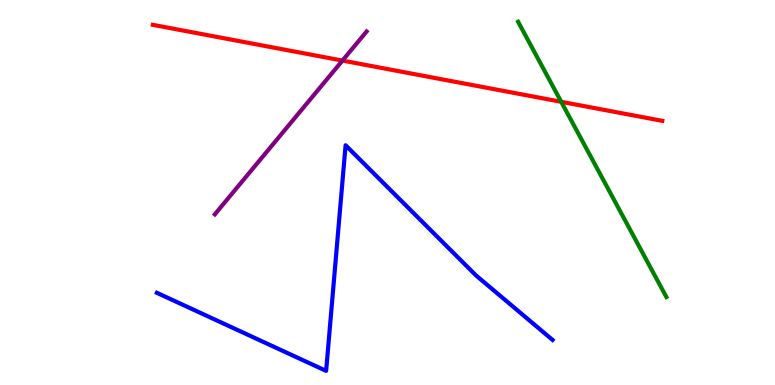[{'lines': ['blue', 'red'], 'intersections': []}, {'lines': ['green', 'red'], 'intersections': [{'x': 7.24, 'y': 7.36}]}, {'lines': ['purple', 'red'], 'intersections': [{'x': 4.42, 'y': 8.43}]}, {'lines': ['blue', 'green'], 'intersections': []}, {'lines': ['blue', 'purple'], 'intersections': []}, {'lines': ['green', 'purple'], 'intersections': []}]